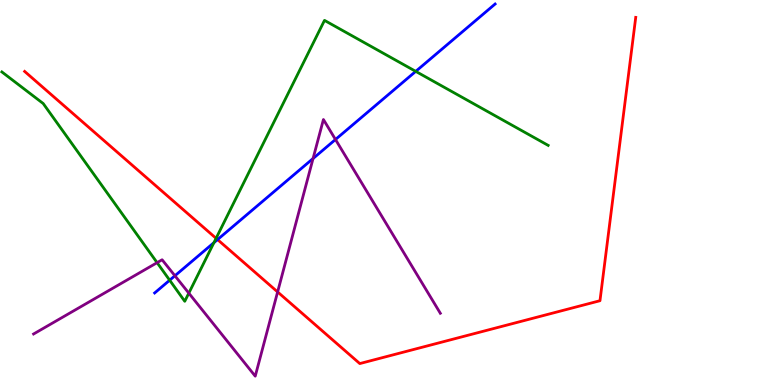[{'lines': ['blue', 'red'], 'intersections': [{'x': 2.81, 'y': 3.78}]}, {'lines': ['green', 'red'], 'intersections': [{'x': 2.79, 'y': 3.81}]}, {'lines': ['purple', 'red'], 'intersections': [{'x': 3.58, 'y': 2.42}]}, {'lines': ['blue', 'green'], 'intersections': [{'x': 2.19, 'y': 2.72}, {'x': 2.76, 'y': 3.7}, {'x': 5.36, 'y': 8.15}]}, {'lines': ['blue', 'purple'], 'intersections': [{'x': 2.26, 'y': 2.84}, {'x': 4.04, 'y': 5.88}, {'x': 4.33, 'y': 6.38}]}, {'lines': ['green', 'purple'], 'intersections': [{'x': 2.03, 'y': 3.18}, {'x': 2.44, 'y': 2.39}]}]